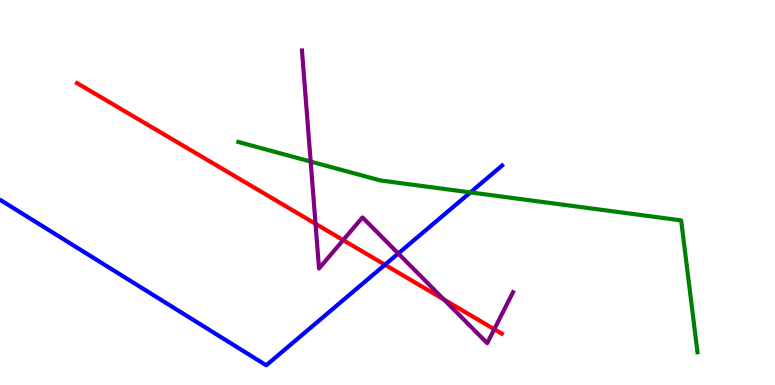[{'lines': ['blue', 'red'], 'intersections': [{'x': 4.97, 'y': 3.12}]}, {'lines': ['green', 'red'], 'intersections': []}, {'lines': ['purple', 'red'], 'intersections': [{'x': 4.07, 'y': 4.19}, {'x': 4.43, 'y': 3.76}, {'x': 5.73, 'y': 2.22}, {'x': 6.38, 'y': 1.45}]}, {'lines': ['blue', 'green'], 'intersections': [{'x': 6.07, 'y': 5.0}]}, {'lines': ['blue', 'purple'], 'intersections': [{'x': 5.14, 'y': 3.42}]}, {'lines': ['green', 'purple'], 'intersections': [{'x': 4.01, 'y': 5.8}]}]